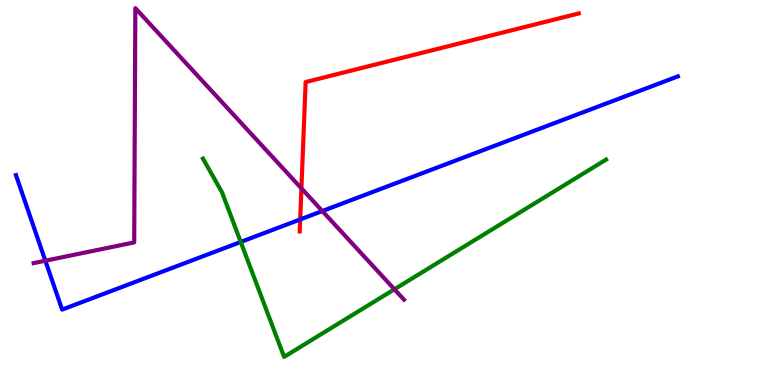[{'lines': ['blue', 'red'], 'intersections': [{'x': 3.87, 'y': 4.3}]}, {'lines': ['green', 'red'], 'intersections': []}, {'lines': ['purple', 'red'], 'intersections': [{'x': 3.89, 'y': 5.11}]}, {'lines': ['blue', 'green'], 'intersections': [{'x': 3.11, 'y': 3.72}]}, {'lines': ['blue', 'purple'], 'intersections': [{'x': 0.585, 'y': 3.23}, {'x': 4.16, 'y': 4.52}]}, {'lines': ['green', 'purple'], 'intersections': [{'x': 5.09, 'y': 2.49}]}]